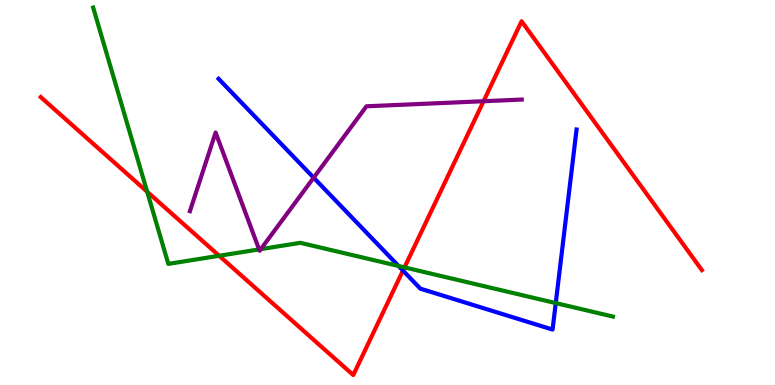[{'lines': ['blue', 'red'], 'intersections': [{'x': 5.2, 'y': 2.97}]}, {'lines': ['green', 'red'], 'intersections': [{'x': 1.9, 'y': 5.02}, {'x': 2.83, 'y': 3.36}, {'x': 5.22, 'y': 3.05}]}, {'lines': ['purple', 'red'], 'intersections': [{'x': 6.24, 'y': 7.37}]}, {'lines': ['blue', 'green'], 'intersections': [{'x': 5.14, 'y': 3.09}, {'x': 7.17, 'y': 2.13}]}, {'lines': ['blue', 'purple'], 'intersections': [{'x': 4.05, 'y': 5.38}]}, {'lines': ['green', 'purple'], 'intersections': [{'x': 3.34, 'y': 3.52}, {'x': 3.37, 'y': 3.53}]}]